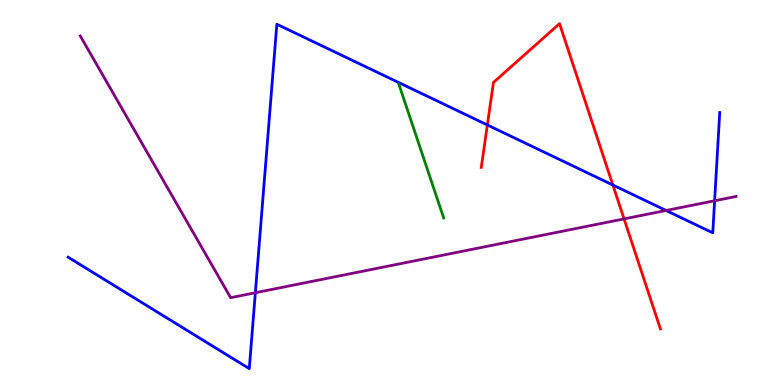[{'lines': ['blue', 'red'], 'intersections': [{'x': 6.29, 'y': 6.75}, {'x': 7.91, 'y': 5.19}]}, {'lines': ['green', 'red'], 'intersections': []}, {'lines': ['purple', 'red'], 'intersections': [{'x': 8.05, 'y': 4.31}]}, {'lines': ['blue', 'green'], 'intersections': []}, {'lines': ['blue', 'purple'], 'intersections': [{'x': 3.29, 'y': 2.4}, {'x': 8.59, 'y': 4.53}, {'x': 9.22, 'y': 4.79}]}, {'lines': ['green', 'purple'], 'intersections': []}]